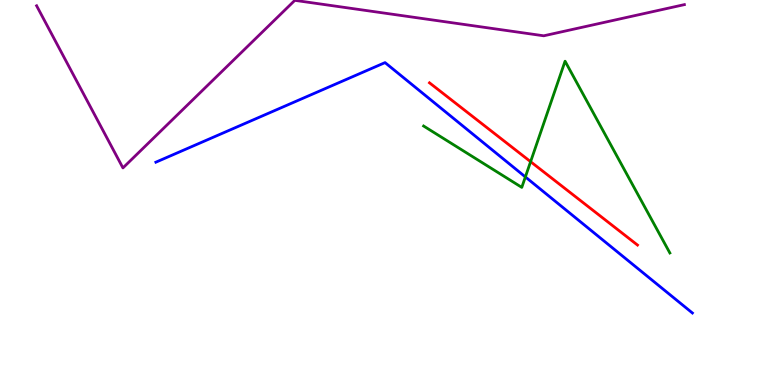[{'lines': ['blue', 'red'], 'intersections': []}, {'lines': ['green', 'red'], 'intersections': [{'x': 6.85, 'y': 5.8}]}, {'lines': ['purple', 'red'], 'intersections': []}, {'lines': ['blue', 'green'], 'intersections': [{'x': 6.78, 'y': 5.4}]}, {'lines': ['blue', 'purple'], 'intersections': []}, {'lines': ['green', 'purple'], 'intersections': []}]